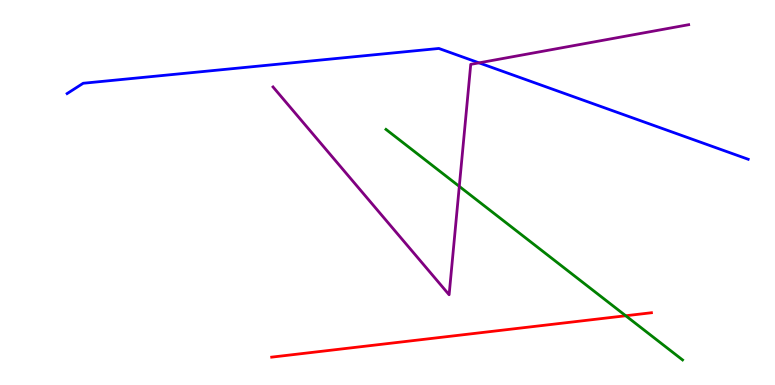[{'lines': ['blue', 'red'], 'intersections': []}, {'lines': ['green', 'red'], 'intersections': [{'x': 8.07, 'y': 1.8}]}, {'lines': ['purple', 'red'], 'intersections': []}, {'lines': ['blue', 'green'], 'intersections': []}, {'lines': ['blue', 'purple'], 'intersections': [{'x': 6.18, 'y': 8.37}]}, {'lines': ['green', 'purple'], 'intersections': [{'x': 5.93, 'y': 5.16}]}]